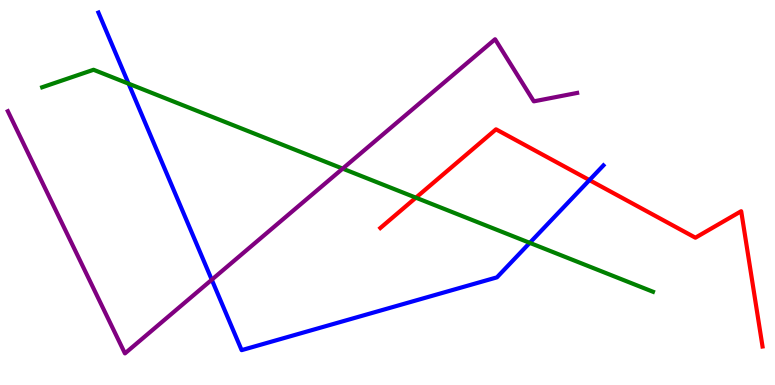[{'lines': ['blue', 'red'], 'intersections': [{'x': 7.61, 'y': 5.32}]}, {'lines': ['green', 'red'], 'intersections': [{'x': 5.37, 'y': 4.87}]}, {'lines': ['purple', 'red'], 'intersections': []}, {'lines': ['blue', 'green'], 'intersections': [{'x': 1.66, 'y': 7.83}, {'x': 6.84, 'y': 3.69}]}, {'lines': ['blue', 'purple'], 'intersections': [{'x': 2.73, 'y': 2.73}]}, {'lines': ['green', 'purple'], 'intersections': [{'x': 4.42, 'y': 5.62}]}]